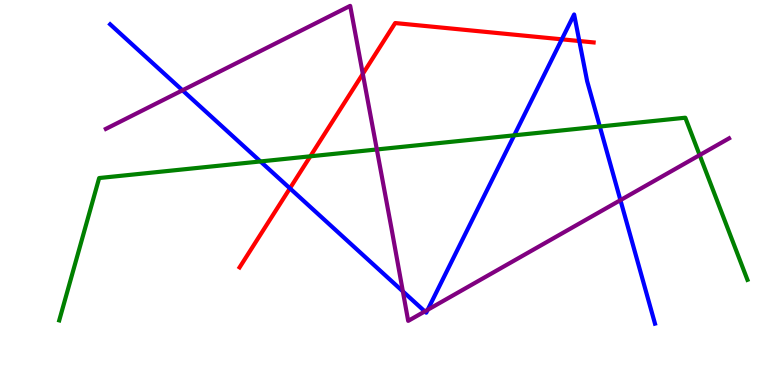[{'lines': ['blue', 'red'], 'intersections': [{'x': 3.74, 'y': 5.11}, {'x': 7.25, 'y': 8.98}, {'x': 7.48, 'y': 8.93}]}, {'lines': ['green', 'red'], 'intersections': [{'x': 4.0, 'y': 5.94}]}, {'lines': ['purple', 'red'], 'intersections': [{'x': 4.68, 'y': 8.08}]}, {'lines': ['blue', 'green'], 'intersections': [{'x': 3.36, 'y': 5.81}, {'x': 6.63, 'y': 6.49}, {'x': 7.74, 'y': 6.71}]}, {'lines': ['blue', 'purple'], 'intersections': [{'x': 2.35, 'y': 7.65}, {'x': 5.2, 'y': 2.43}, {'x': 5.48, 'y': 1.91}, {'x': 5.52, 'y': 1.95}, {'x': 8.01, 'y': 4.8}]}, {'lines': ['green', 'purple'], 'intersections': [{'x': 4.86, 'y': 6.12}, {'x': 9.03, 'y': 5.97}]}]